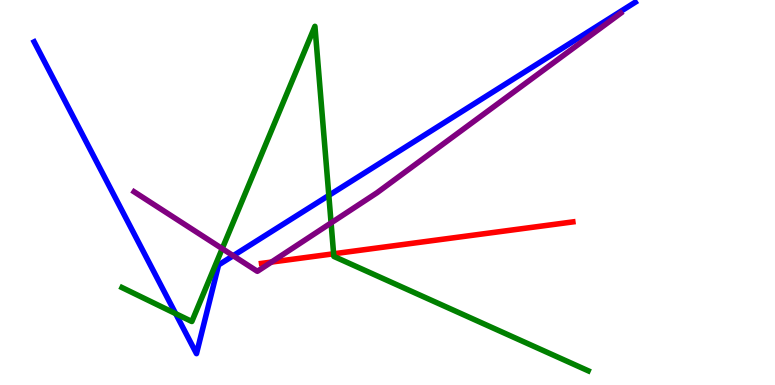[{'lines': ['blue', 'red'], 'intersections': []}, {'lines': ['green', 'red'], 'intersections': [{'x': 4.3, 'y': 3.41}]}, {'lines': ['purple', 'red'], 'intersections': [{'x': 3.5, 'y': 3.19}]}, {'lines': ['blue', 'green'], 'intersections': [{'x': 2.27, 'y': 1.85}, {'x': 4.24, 'y': 4.92}]}, {'lines': ['blue', 'purple'], 'intersections': [{'x': 3.01, 'y': 3.36}]}, {'lines': ['green', 'purple'], 'intersections': [{'x': 2.87, 'y': 3.54}, {'x': 4.27, 'y': 4.21}]}]